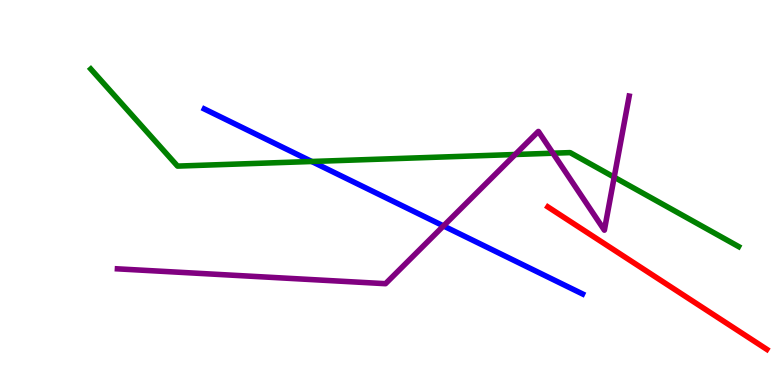[{'lines': ['blue', 'red'], 'intersections': []}, {'lines': ['green', 'red'], 'intersections': []}, {'lines': ['purple', 'red'], 'intersections': []}, {'lines': ['blue', 'green'], 'intersections': [{'x': 4.02, 'y': 5.81}]}, {'lines': ['blue', 'purple'], 'intersections': [{'x': 5.72, 'y': 4.13}]}, {'lines': ['green', 'purple'], 'intersections': [{'x': 6.65, 'y': 5.99}, {'x': 7.13, 'y': 6.02}, {'x': 7.92, 'y': 5.4}]}]